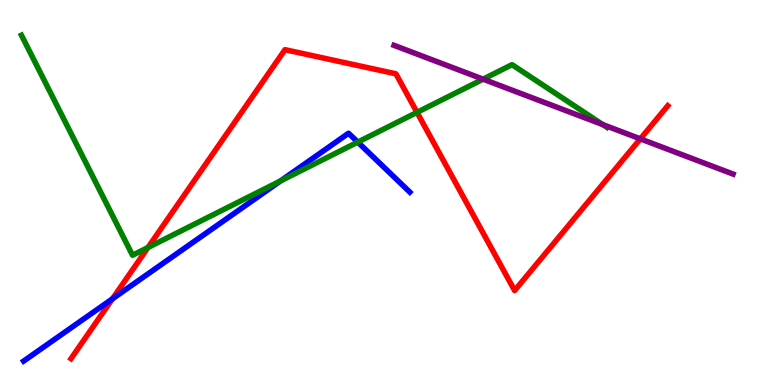[{'lines': ['blue', 'red'], 'intersections': [{'x': 1.45, 'y': 2.24}]}, {'lines': ['green', 'red'], 'intersections': [{'x': 1.91, 'y': 3.57}, {'x': 5.38, 'y': 7.08}]}, {'lines': ['purple', 'red'], 'intersections': [{'x': 8.26, 'y': 6.39}]}, {'lines': ['blue', 'green'], 'intersections': [{'x': 3.62, 'y': 5.3}, {'x': 4.62, 'y': 6.31}]}, {'lines': ['blue', 'purple'], 'intersections': []}, {'lines': ['green', 'purple'], 'intersections': [{'x': 6.23, 'y': 7.94}, {'x': 7.78, 'y': 6.76}]}]